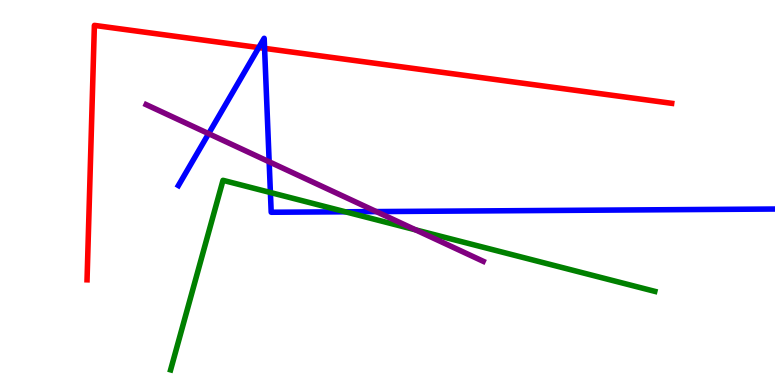[{'lines': ['blue', 'red'], 'intersections': [{'x': 3.34, 'y': 8.76}, {'x': 3.41, 'y': 8.74}]}, {'lines': ['green', 'red'], 'intersections': []}, {'lines': ['purple', 'red'], 'intersections': []}, {'lines': ['blue', 'green'], 'intersections': [{'x': 3.49, 'y': 5.0}, {'x': 4.46, 'y': 4.5}]}, {'lines': ['blue', 'purple'], 'intersections': [{'x': 2.69, 'y': 6.53}, {'x': 3.47, 'y': 5.8}, {'x': 4.86, 'y': 4.5}]}, {'lines': ['green', 'purple'], 'intersections': [{'x': 5.36, 'y': 4.03}]}]